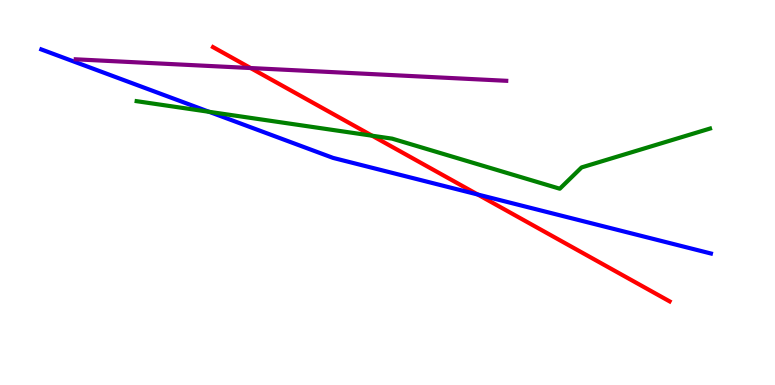[{'lines': ['blue', 'red'], 'intersections': [{'x': 6.16, 'y': 4.95}]}, {'lines': ['green', 'red'], 'intersections': [{'x': 4.8, 'y': 6.47}]}, {'lines': ['purple', 'red'], 'intersections': [{'x': 3.23, 'y': 8.23}]}, {'lines': ['blue', 'green'], 'intersections': [{'x': 2.7, 'y': 7.1}]}, {'lines': ['blue', 'purple'], 'intersections': []}, {'lines': ['green', 'purple'], 'intersections': []}]